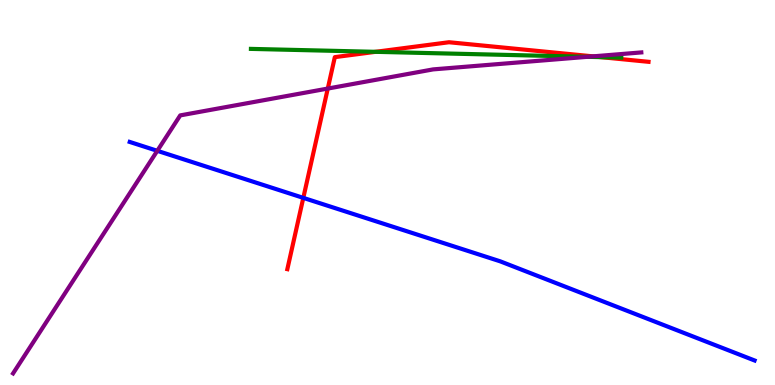[{'lines': ['blue', 'red'], 'intersections': [{'x': 3.91, 'y': 4.86}]}, {'lines': ['green', 'red'], 'intersections': [{'x': 4.85, 'y': 8.65}, {'x': 7.75, 'y': 8.52}]}, {'lines': ['purple', 'red'], 'intersections': [{'x': 4.23, 'y': 7.7}, {'x': 7.65, 'y': 8.54}]}, {'lines': ['blue', 'green'], 'intersections': []}, {'lines': ['blue', 'purple'], 'intersections': [{'x': 2.03, 'y': 6.08}]}, {'lines': ['green', 'purple'], 'intersections': [{'x': 7.58, 'y': 8.52}]}]